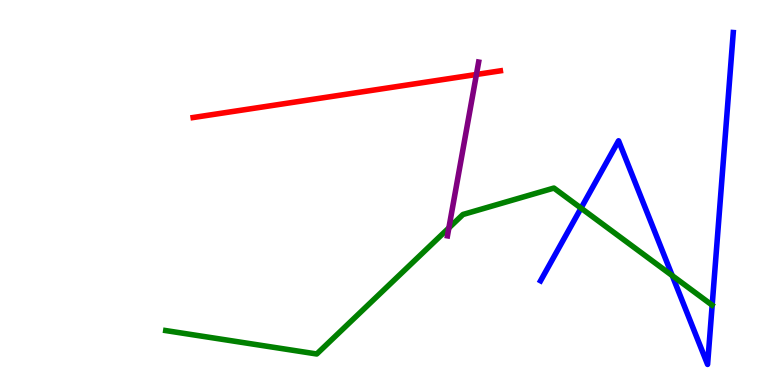[{'lines': ['blue', 'red'], 'intersections': []}, {'lines': ['green', 'red'], 'intersections': []}, {'lines': ['purple', 'red'], 'intersections': [{'x': 6.15, 'y': 8.07}]}, {'lines': ['blue', 'green'], 'intersections': [{'x': 7.5, 'y': 4.59}, {'x': 8.67, 'y': 2.84}]}, {'lines': ['blue', 'purple'], 'intersections': []}, {'lines': ['green', 'purple'], 'intersections': [{'x': 5.79, 'y': 4.08}]}]